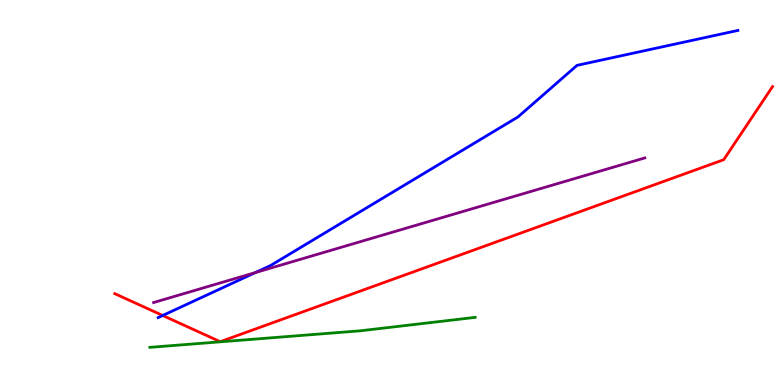[{'lines': ['blue', 'red'], 'intersections': [{'x': 2.1, 'y': 1.81}]}, {'lines': ['green', 'red'], 'intersections': []}, {'lines': ['purple', 'red'], 'intersections': []}, {'lines': ['blue', 'green'], 'intersections': []}, {'lines': ['blue', 'purple'], 'intersections': [{'x': 3.29, 'y': 2.92}]}, {'lines': ['green', 'purple'], 'intersections': []}]